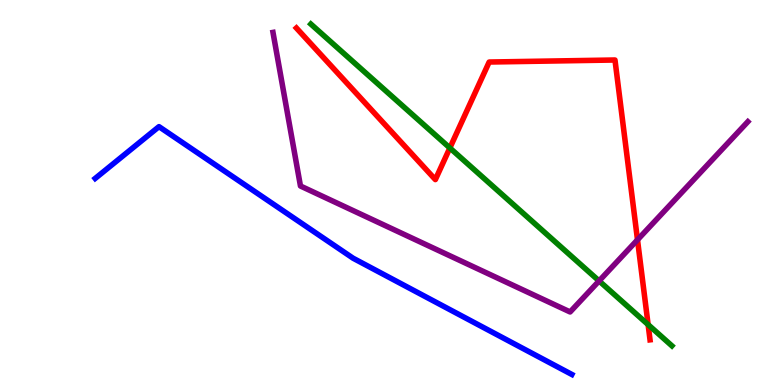[{'lines': ['blue', 'red'], 'intersections': []}, {'lines': ['green', 'red'], 'intersections': [{'x': 5.8, 'y': 6.16}, {'x': 8.36, 'y': 1.57}]}, {'lines': ['purple', 'red'], 'intersections': [{'x': 8.23, 'y': 3.77}]}, {'lines': ['blue', 'green'], 'intersections': []}, {'lines': ['blue', 'purple'], 'intersections': []}, {'lines': ['green', 'purple'], 'intersections': [{'x': 7.73, 'y': 2.7}]}]